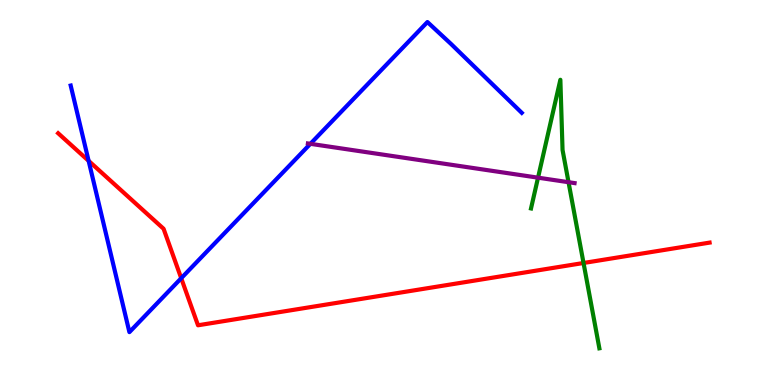[{'lines': ['blue', 'red'], 'intersections': [{'x': 1.14, 'y': 5.82}, {'x': 2.34, 'y': 2.77}]}, {'lines': ['green', 'red'], 'intersections': [{'x': 7.53, 'y': 3.17}]}, {'lines': ['purple', 'red'], 'intersections': []}, {'lines': ['blue', 'green'], 'intersections': []}, {'lines': ['blue', 'purple'], 'intersections': [{'x': 4.0, 'y': 6.26}]}, {'lines': ['green', 'purple'], 'intersections': [{'x': 6.94, 'y': 5.39}, {'x': 7.34, 'y': 5.27}]}]